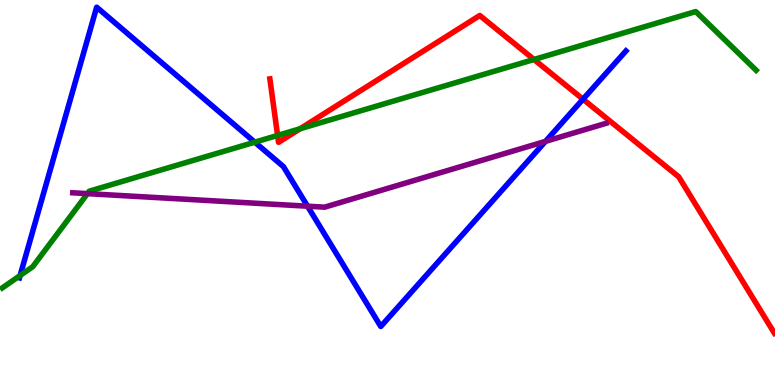[{'lines': ['blue', 'red'], 'intersections': [{'x': 7.52, 'y': 7.42}]}, {'lines': ['green', 'red'], 'intersections': [{'x': 3.58, 'y': 6.48}, {'x': 3.87, 'y': 6.66}, {'x': 6.89, 'y': 8.46}]}, {'lines': ['purple', 'red'], 'intersections': []}, {'lines': ['blue', 'green'], 'intersections': [{'x': 0.259, 'y': 2.84}, {'x': 3.29, 'y': 6.31}]}, {'lines': ['blue', 'purple'], 'intersections': [{'x': 3.97, 'y': 4.64}, {'x': 7.04, 'y': 6.33}]}, {'lines': ['green', 'purple'], 'intersections': [{'x': 1.13, 'y': 4.97}]}]